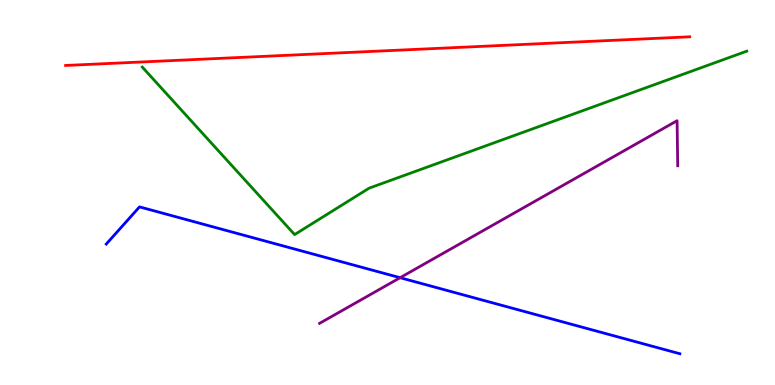[{'lines': ['blue', 'red'], 'intersections': []}, {'lines': ['green', 'red'], 'intersections': []}, {'lines': ['purple', 'red'], 'intersections': []}, {'lines': ['blue', 'green'], 'intersections': []}, {'lines': ['blue', 'purple'], 'intersections': [{'x': 5.16, 'y': 2.79}]}, {'lines': ['green', 'purple'], 'intersections': []}]